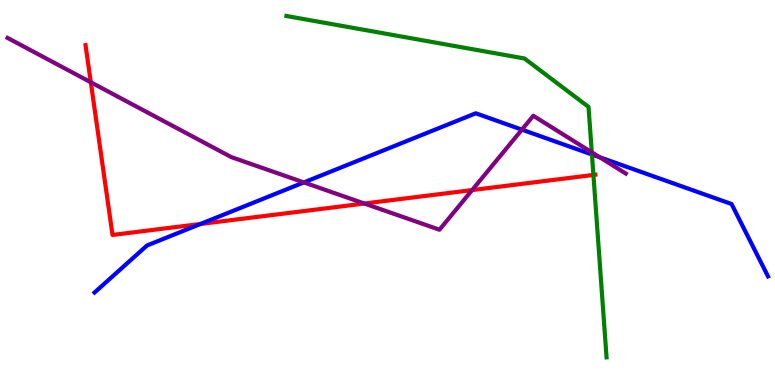[{'lines': ['blue', 'red'], 'intersections': [{'x': 2.59, 'y': 4.18}]}, {'lines': ['green', 'red'], 'intersections': [{'x': 7.66, 'y': 5.46}]}, {'lines': ['purple', 'red'], 'intersections': [{'x': 1.17, 'y': 7.86}, {'x': 4.7, 'y': 4.71}, {'x': 6.09, 'y': 5.06}]}, {'lines': ['blue', 'green'], 'intersections': [{'x': 7.64, 'y': 5.99}]}, {'lines': ['blue', 'purple'], 'intersections': [{'x': 3.92, 'y': 5.26}, {'x': 6.73, 'y': 6.63}, {'x': 7.74, 'y': 5.92}]}, {'lines': ['green', 'purple'], 'intersections': [{'x': 7.64, 'y': 6.04}]}]